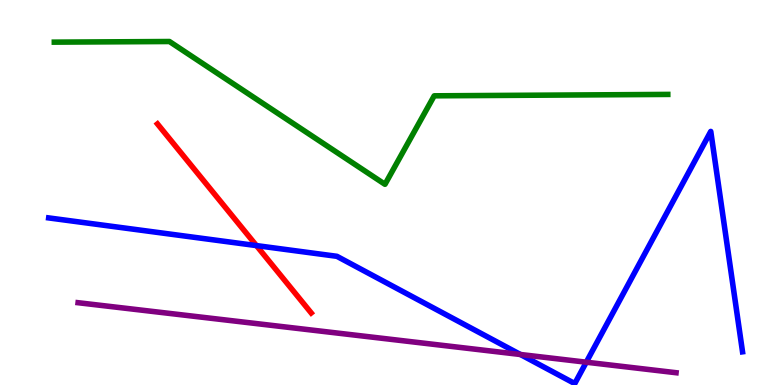[{'lines': ['blue', 'red'], 'intersections': [{'x': 3.31, 'y': 3.62}]}, {'lines': ['green', 'red'], 'intersections': []}, {'lines': ['purple', 'red'], 'intersections': []}, {'lines': ['blue', 'green'], 'intersections': []}, {'lines': ['blue', 'purple'], 'intersections': [{'x': 6.72, 'y': 0.792}, {'x': 7.56, 'y': 0.592}]}, {'lines': ['green', 'purple'], 'intersections': []}]